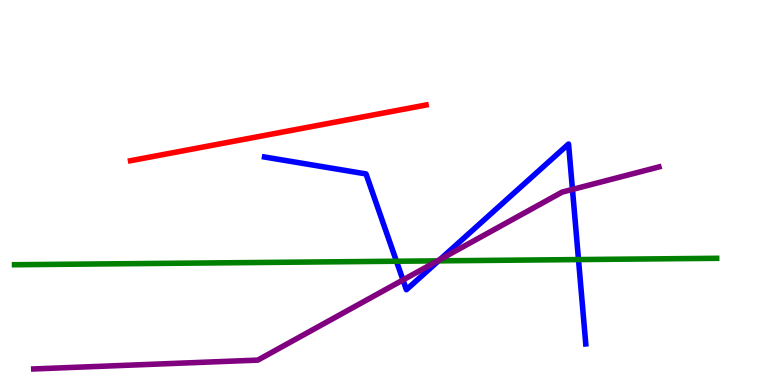[{'lines': ['blue', 'red'], 'intersections': []}, {'lines': ['green', 'red'], 'intersections': []}, {'lines': ['purple', 'red'], 'intersections': []}, {'lines': ['blue', 'green'], 'intersections': [{'x': 5.12, 'y': 3.21}, {'x': 5.66, 'y': 3.22}, {'x': 7.46, 'y': 3.26}]}, {'lines': ['blue', 'purple'], 'intersections': [{'x': 5.2, 'y': 2.73}, {'x': 5.68, 'y': 3.26}, {'x': 7.39, 'y': 5.08}]}, {'lines': ['green', 'purple'], 'intersections': [{'x': 5.65, 'y': 3.22}]}]